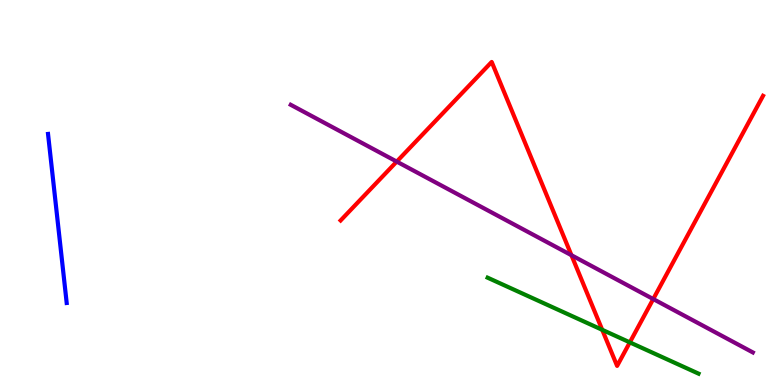[{'lines': ['blue', 'red'], 'intersections': []}, {'lines': ['green', 'red'], 'intersections': [{'x': 7.77, 'y': 1.43}, {'x': 8.13, 'y': 1.11}]}, {'lines': ['purple', 'red'], 'intersections': [{'x': 5.12, 'y': 5.8}, {'x': 7.37, 'y': 3.37}, {'x': 8.43, 'y': 2.23}]}, {'lines': ['blue', 'green'], 'intersections': []}, {'lines': ['blue', 'purple'], 'intersections': []}, {'lines': ['green', 'purple'], 'intersections': []}]